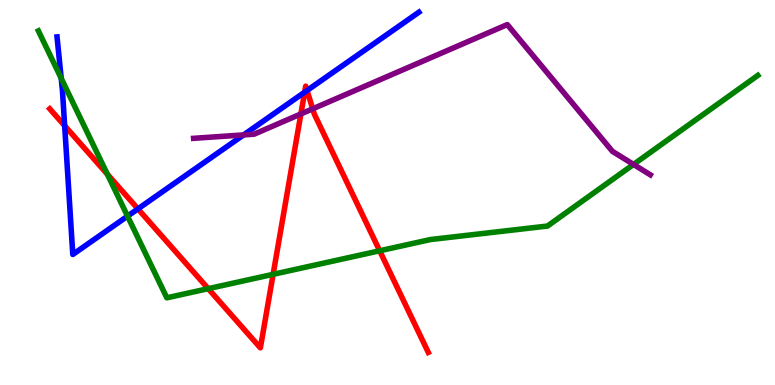[{'lines': ['blue', 'red'], 'intersections': [{'x': 0.834, 'y': 6.73}, {'x': 1.78, 'y': 4.57}, {'x': 3.93, 'y': 7.61}, {'x': 3.96, 'y': 7.65}]}, {'lines': ['green', 'red'], 'intersections': [{'x': 1.39, 'y': 5.48}, {'x': 2.69, 'y': 2.5}, {'x': 3.52, 'y': 2.87}, {'x': 4.9, 'y': 3.49}]}, {'lines': ['purple', 'red'], 'intersections': [{'x': 3.88, 'y': 7.04}, {'x': 4.03, 'y': 7.17}]}, {'lines': ['blue', 'green'], 'intersections': [{'x': 0.79, 'y': 7.97}, {'x': 1.65, 'y': 4.39}]}, {'lines': ['blue', 'purple'], 'intersections': [{'x': 3.14, 'y': 6.5}]}, {'lines': ['green', 'purple'], 'intersections': [{'x': 8.17, 'y': 5.73}]}]